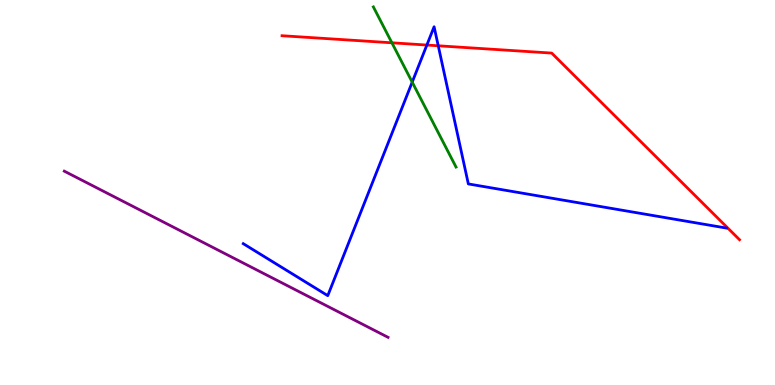[{'lines': ['blue', 'red'], 'intersections': [{'x': 5.51, 'y': 8.83}, {'x': 5.65, 'y': 8.81}]}, {'lines': ['green', 'red'], 'intersections': [{'x': 5.06, 'y': 8.89}]}, {'lines': ['purple', 'red'], 'intersections': []}, {'lines': ['blue', 'green'], 'intersections': [{'x': 5.32, 'y': 7.87}]}, {'lines': ['blue', 'purple'], 'intersections': []}, {'lines': ['green', 'purple'], 'intersections': []}]